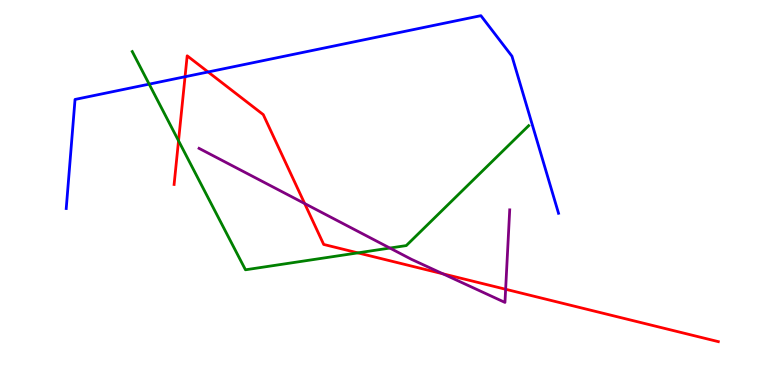[{'lines': ['blue', 'red'], 'intersections': [{'x': 2.39, 'y': 8.01}, {'x': 2.69, 'y': 8.13}]}, {'lines': ['green', 'red'], 'intersections': [{'x': 2.3, 'y': 6.34}, {'x': 4.62, 'y': 3.43}]}, {'lines': ['purple', 'red'], 'intersections': [{'x': 3.93, 'y': 4.71}, {'x': 5.71, 'y': 2.89}, {'x': 6.52, 'y': 2.49}]}, {'lines': ['blue', 'green'], 'intersections': [{'x': 1.92, 'y': 7.81}]}, {'lines': ['blue', 'purple'], 'intersections': []}, {'lines': ['green', 'purple'], 'intersections': [{'x': 5.03, 'y': 3.56}]}]